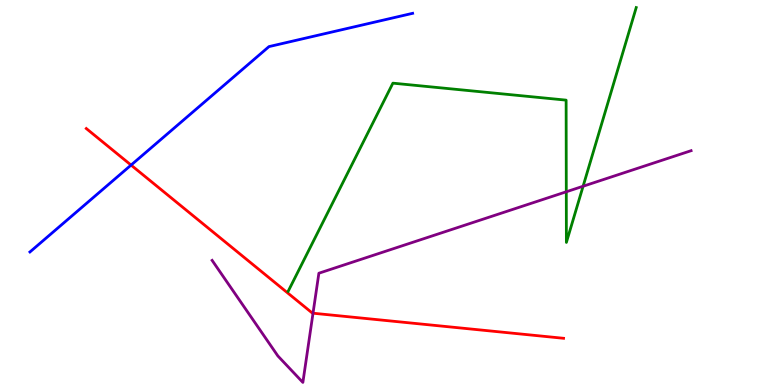[{'lines': ['blue', 'red'], 'intersections': [{'x': 1.69, 'y': 5.71}]}, {'lines': ['green', 'red'], 'intersections': []}, {'lines': ['purple', 'red'], 'intersections': [{'x': 4.04, 'y': 1.86}]}, {'lines': ['blue', 'green'], 'intersections': []}, {'lines': ['blue', 'purple'], 'intersections': []}, {'lines': ['green', 'purple'], 'intersections': [{'x': 7.31, 'y': 5.02}, {'x': 7.52, 'y': 5.16}]}]